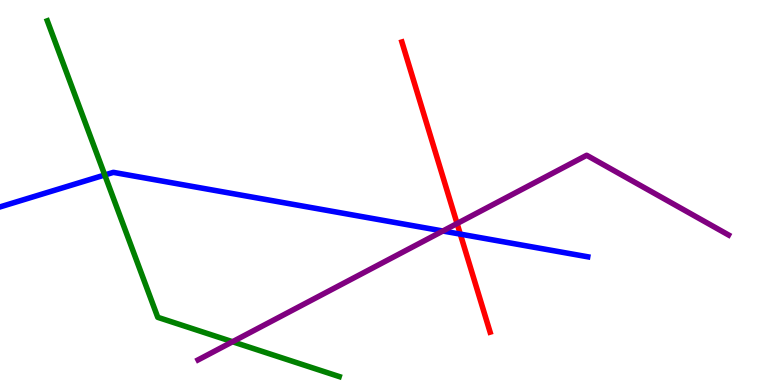[{'lines': ['blue', 'red'], 'intersections': [{'x': 5.94, 'y': 3.92}]}, {'lines': ['green', 'red'], 'intersections': []}, {'lines': ['purple', 'red'], 'intersections': [{'x': 5.9, 'y': 4.19}]}, {'lines': ['blue', 'green'], 'intersections': [{'x': 1.35, 'y': 5.45}]}, {'lines': ['blue', 'purple'], 'intersections': [{'x': 5.71, 'y': 4.0}]}, {'lines': ['green', 'purple'], 'intersections': [{'x': 3.0, 'y': 1.12}]}]